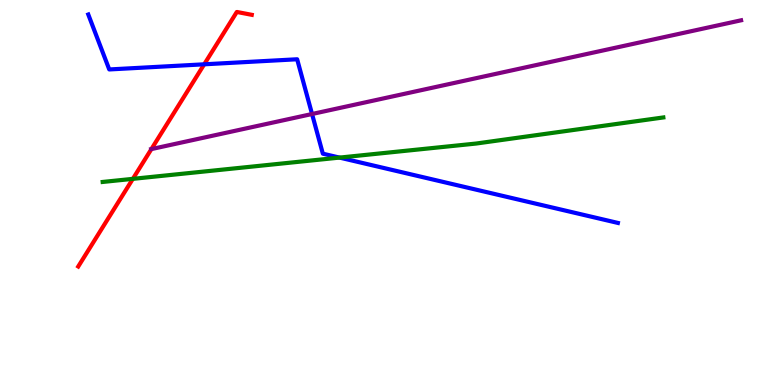[{'lines': ['blue', 'red'], 'intersections': [{'x': 2.64, 'y': 8.33}]}, {'lines': ['green', 'red'], 'intersections': [{'x': 1.71, 'y': 5.35}]}, {'lines': ['purple', 'red'], 'intersections': [{'x': 1.95, 'y': 6.13}]}, {'lines': ['blue', 'green'], 'intersections': [{'x': 4.38, 'y': 5.91}]}, {'lines': ['blue', 'purple'], 'intersections': [{'x': 4.03, 'y': 7.04}]}, {'lines': ['green', 'purple'], 'intersections': []}]